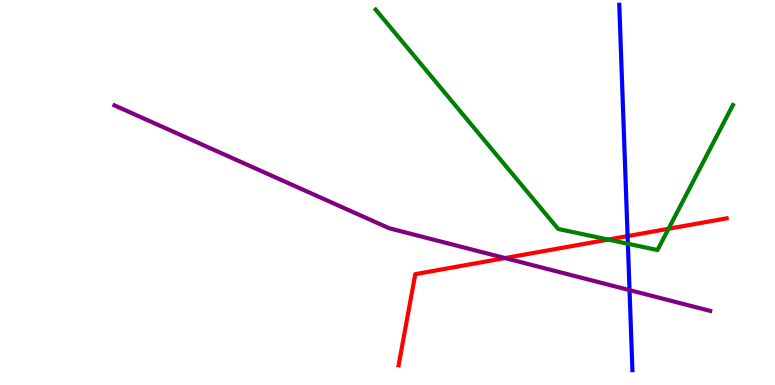[{'lines': ['blue', 'red'], 'intersections': [{'x': 8.1, 'y': 3.87}]}, {'lines': ['green', 'red'], 'intersections': [{'x': 7.85, 'y': 3.78}, {'x': 8.63, 'y': 4.06}]}, {'lines': ['purple', 'red'], 'intersections': [{'x': 6.52, 'y': 3.3}]}, {'lines': ['blue', 'green'], 'intersections': [{'x': 8.1, 'y': 3.67}]}, {'lines': ['blue', 'purple'], 'intersections': [{'x': 8.12, 'y': 2.46}]}, {'lines': ['green', 'purple'], 'intersections': []}]